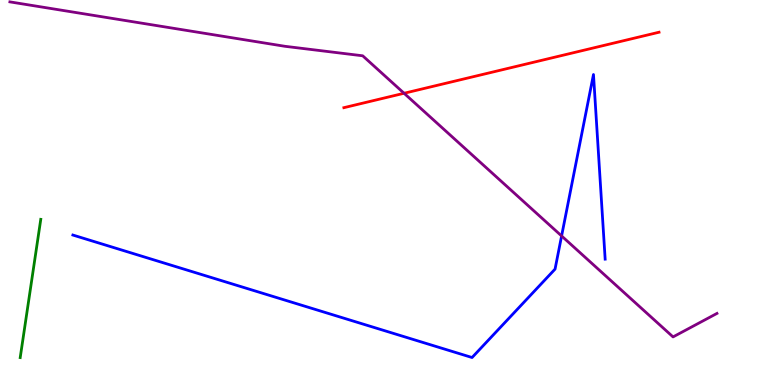[{'lines': ['blue', 'red'], 'intersections': []}, {'lines': ['green', 'red'], 'intersections': []}, {'lines': ['purple', 'red'], 'intersections': [{'x': 5.21, 'y': 7.58}]}, {'lines': ['blue', 'green'], 'intersections': []}, {'lines': ['blue', 'purple'], 'intersections': [{'x': 7.25, 'y': 3.87}]}, {'lines': ['green', 'purple'], 'intersections': []}]